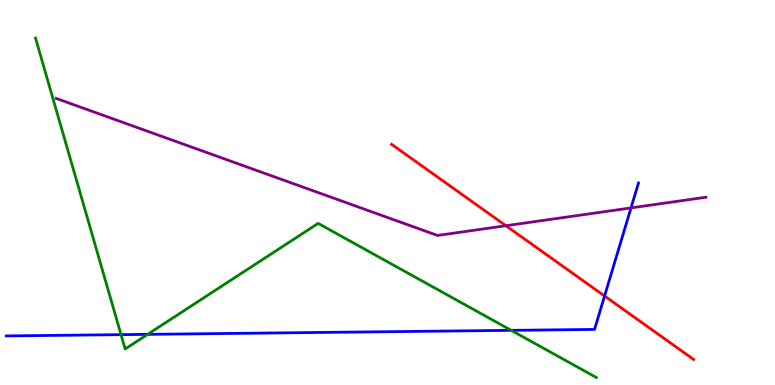[{'lines': ['blue', 'red'], 'intersections': [{'x': 7.8, 'y': 2.31}]}, {'lines': ['green', 'red'], 'intersections': []}, {'lines': ['purple', 'red'], 'intersections': [{'x': 6.53, 'y': 4.14}]}, {'lines': ['blue', 'green'], 'intersections': [{'x': 1.56, 'y': 1.31}, {'x': 1.9, 'y': 1.32}, {'x': 6.6, 'y': 1.42}]}, {'lines': ['blue', 'purple'], 'intersections': [{'x': 8.14, 'y': 4.6}]}, {'lines': ['green', 'purple'], 'intersections': []}]